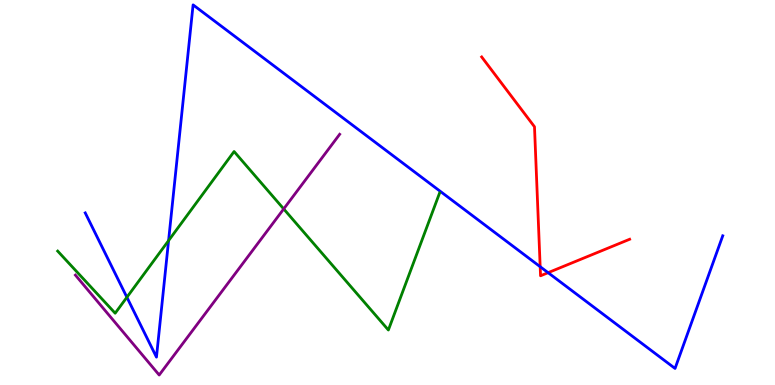[{'lines': ['blue', 'red'], 'intersections': [{'x': 6.97, 'y': 3.07}, {'x': 7.07, 'y': 2.92}]}, {'lines': ['green', 'red'], 'intersections': []}, {'lines': ['purple', 'red'], 'intersections': []}, {'lines': ['blue', 'green'], 'intersections': [{'x': 1.64, 'y': 2.28}, {'x': 2.18, 'y': 3.75}]}, {'lines': ['blue', 'purple'], 'intersections': []}, {'lines': ['green', 'purple'], 'intersections': [{'x': 3.66, 'y': 4.57}]}]